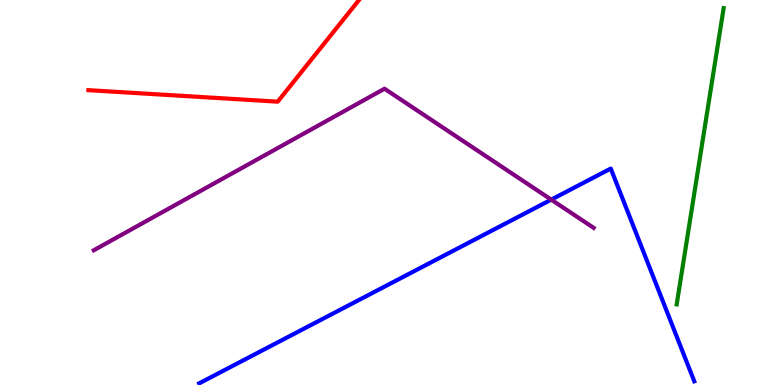[{'lines': ['blue', 'red'], 'intersections': []}, {'lines': ['green', 'red'], 'intersections': []}, {'lines': ['purple', 'red'], 'intersections': []}, {'lines': ['blue', 'green'], 'intersections': []}, {'lines': ['blue', 'purple'], 'intersections': [{'x': 7.11, 'y': 4.81}]}, {'lines': ['green', 'purple'], 'intersections': []}]